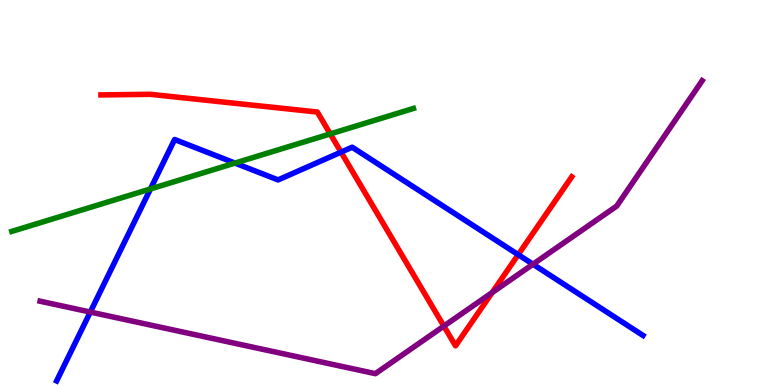[{'lines': ['blue', 'red'], 'intersections': [{'x': 4.4, 'y': 6.05}, {'x': 6.69, 'y': 3.39}]}, {'lines': ['green', 'red'], 'intersections': [{'x': 4.26, 'y': 6.52}]}, {'lines': ['purple', 'red'], 'intersections': [{'x': 5.73, 'y': 1.53}, {'x': 6.35, 'y': 2.4}]}, {'lines': ['blue', 'green'], 'intersections': [{'x': 1.94, 'y': 5.09}, {'x': 3.03, 'y': 5.76}]}, {'lines': ['blue', 'purple'], 'intersections': [{'x': 1.17, 'y': 1.89}, {'x': 6.88, 'y': 3.14}]}, {'lines': ['green', 'purple'], 'intersections': []}]